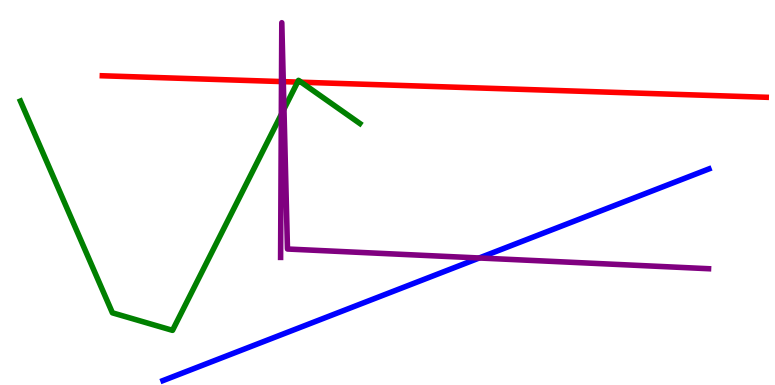[{'lines': ['blue', 'red'], 'intersections': []}, {'lines': ['green', 'red'], 'intersections': [{'x': 3.84, 'y': 7.87}, {'x': 3.89, 'y': 7.86}]}, {'lines': ['purple', 'red'], 'intersections': [{'x': 3.63, 'y': 7.88}, {'x': 3.66, 'y': 7.88}]}, {'lines': ['blue', 'green'], 'intersections': []}, {'lines': ['blue', 'purple'], 'intersections': [{'x': 6.18, 'y': 3.3}]}, {'lines': ['green', 'purple'], 'intersections': [{'x': 3.63, 'y': 7.03}, {'x': 3.66, 'y': 7.17}]}]